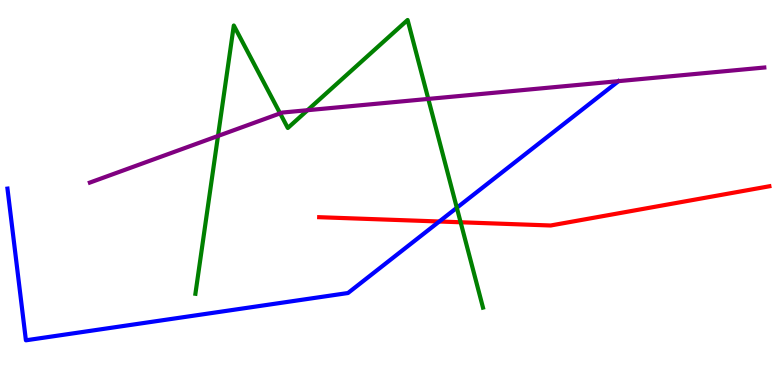[{'lines': ['blue', 'red'], 'intersections': [{'x': 5.67, 'y': 4.25}]}, {'lines': ['green', 'red'], 'intersections': [{'x': 5.94, 'y': 4.23}]}, {'lines': ['purple', 'red'], 'intersections': []}, {'lines': ['blue', 'green'], 'intersections': [{'x': 5.89, 'y': 4.6}]}, {'lines': ['blue', 'purple'], 'intersections': []}, {'lines': ['green', 'purple'], 'intersections': [{'x': 2.81, 'y': 6.47}, {'x': 3.61, 'y': 7.06}, {'x': 3.97, 'y': 7.14}, {'x': 5.53, 'y': 7.43}]}]